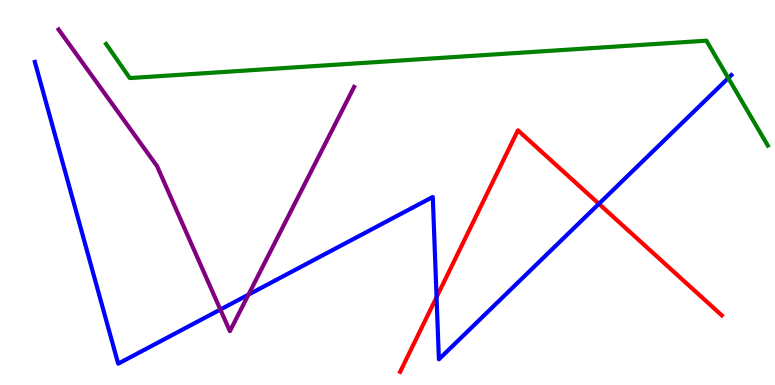[{'lines': ['blue', 'red'], 'intersections': [{'x': 5.63, 'y': 2.28}, {'x': 7.73, 'y': 4.71}]}, {'lines': ['green', 'red'], 'intersections': []}, {'lines': ['purple', 'red'], 'intersections': []}, {'lines': ['blue', 'green'], 'intersections': [{'x': 9.4, 'y': 7.97}]}, {'lines': ['blue', 'purple'], 'intersections': [{'x': 2.84, 'y': 1.96}, {'x': 3.21, 'y': 2.35}]}, {'lines': ['green', 'purple'], 'intersections': []}]